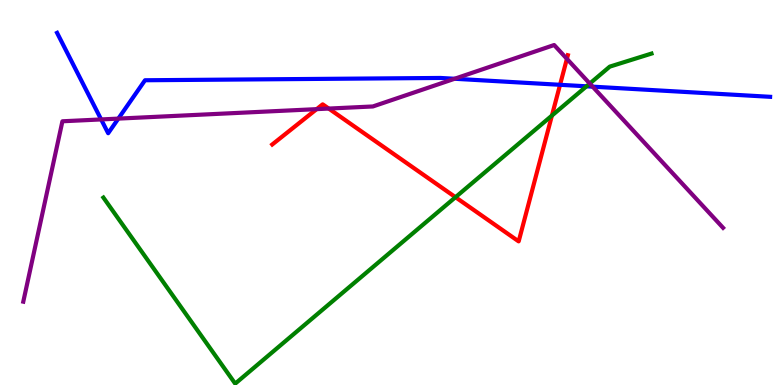[{'lines': ['blue', 'red'], 'intersections': [{'x': 7.23, 'y': 7.8}]}, {'lines': ['green', 'red'], 'intersections': [{'x': 5.88, 'y': 4.88}, {'x': 7.12, 'y': 7.0}]}, {'lines': ['purple', 'red'], 'intersections': [{'x': 4.09, 'y': 7.17}, {'x': 4.24, 'y': 7.18}, {'x': 7.31, 'y': 8.47}]}, {'lines': ['blue', 'green'], 'intersections': [{'x': 7.57, 'y': 7.76}]}, {'lines': ['blue', 'purple'], 'intersections': [{'x': 1.31, 'y': 6.9}, {'x': 1.53, 'y': 6.92}, {'x': 5.87, 'y': 7.95}, {'x': 7.65, 'y': 7.75}]}, {'lines': ['green', 'purple'], 'intersections': [{'x': 7.61, 'y': 7.83}]}]